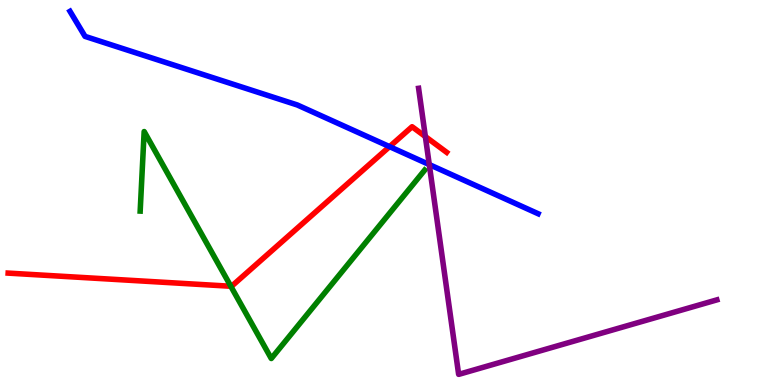[{'lines': ['blue', 'red'], 'intersections': [{'x': 5.03, 'y': 6.19}]}, {'lines': ['green', 'red'], 'intersections': [{'x': 2.98, 'y': 2.56}]}, {'lines': ['purple', 'red'], 'intersections': [{'x': 5.49, 'y': 6.45}]}, {'lines': ['blue', 'green'], 'intersections': []}, {'lines': ['blue', 'purple'], 'intersections': [{'x': 5.54, 'y': 5.73}]}, {'lines': ['green', 'purple'], 'intersections': []}]